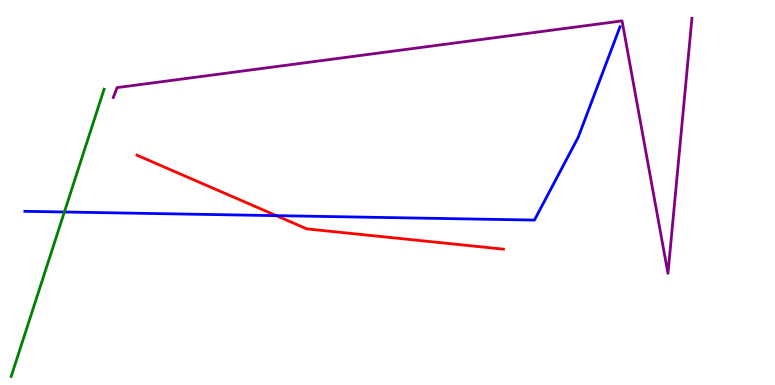[{'lines': ['blue', 'red'], 'intersections': [{'x': 3.57, 'y': 4.4}]}, {'lines': ['green', 'red'], 'intersections': []}, {'lines': ['purple', 'red'], 'intersections': []}, {'lines': ['blue', 'green'], 'intersections': [{'x': 0.831, 'y': 4.49}]}, {'lines': ['blue', 'purple'], 'intersections': []}, {'lines': ['green', 'purple'], 'intersections': []}]